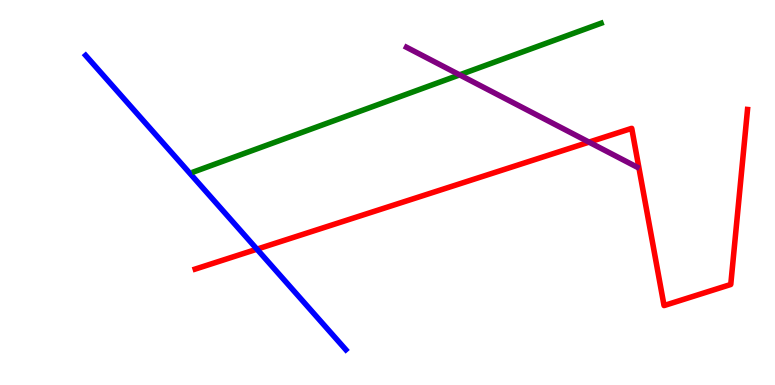[{'lines': ['blue', 'red'], 'intersections': [{'x': 3.32, 'y': 3.53}]}, {'lines': ['green', 'red'], 'intersections': []}, {'lines': ['purple', 'red'], 'intersections': [{'x': 7.6, 'y': 6.31}]}, {'lines': ['blue', 'green'], 'intersections': []}, {'lines': ['blue', 'purple'], 'intersections': []}, {'lines': ['green', 'purple'], 'intersections': [{'x': 5.93, 'y': 8.06}]}]